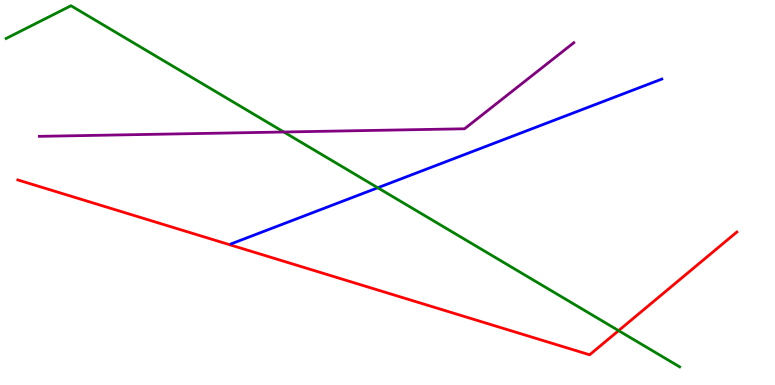[{'lines': ['blue', 'red'], 'intersections': []}, {'lines': ['green', 'red'], 'intersections': [{'x': 7.98, 'y': 1.41}]}, {'lines': ['purple', 'red'], 'intersections': []}, {'lines': ['blue', 'green'], 'intersections': [{'x': 4.87, 'y': 5.12}]}, {'lines': ['blue', 'purple'], 'intersections': []}, {'lines': ['green', 'purple'], 'intersections': [{'x': 3.66, 'y': 6.57}]}]